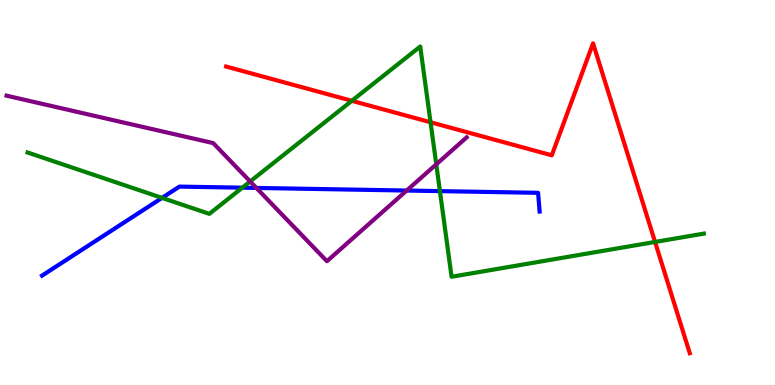[{'lines': ['blue', 'red'], 'intersections': []}, {'lines': ['green', 'red'], 'intersections': [{'x': 4.54, 'y': 7.38}, {'x': 5.56, 'y': 6.82}, {'x': 8.45, 'y': 3.72}]}, {'lines': ['purple', 'red'], 'intersections': []}, {'lines': ['blue', 'green'], 'intersections': [{'x': 2.09, 'y': 4.86}, {'x': 3.13, 'y': 5.12}, {'x': 5.68, 'y': 5.04}]}, {'lines': ['blue', 'purple'], 'intersections': [{'x': 3.31, 'y': 5.12}, {'x': 5.25, 'y': 5.05}]}, {'lines': ['green', 'purple'], 'intersections': [{'x': 3.23, 'y': 5.29}, {'x': 5.63, 'y': 5.73}]}]